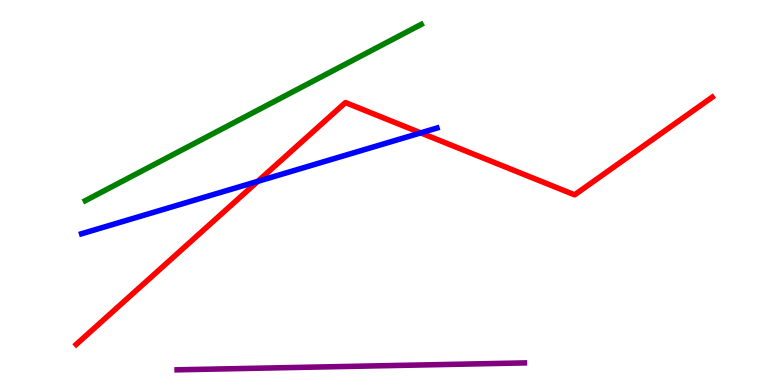[{'lines': ['blue', 'red'], 'intersections': [{'x': 3.33, 'y': 5.29}, {'x': 5.43, 'y': 6.55}]}, {'lines': ['green', 'red'], 'intersections': []}, {'lines': ['purple', 'red'], 'intersections': []}, {'lines': ['blue', 'green'], 'intersections': []}, {'lines': ['blue', 'purple'], 'intersections': []}, {'lines': ['green', 'purple'], 'intersections': []}]